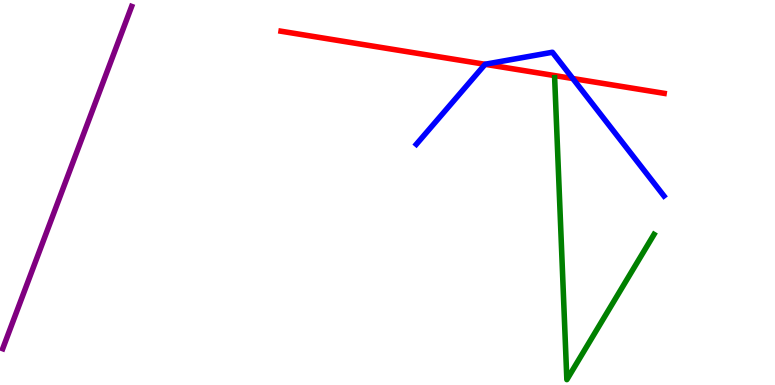[{'lines': ['blue', 'red'], 'intersections': [{'x': 6.26, 'y': 8.33}, {'x': 7.39, 'y': 7.96}]}, {'lines': ['green', 'red'], 'intersections': []}, {'lines': ['purple', 'red'], 'intersections': []}, {'lines': ['blue', 'green'], 'intersections': []}, {'lines': ['blue', 'purple'], 'intersections': []}, {'lines': ['green', 'purple'], 'intersections': []}]